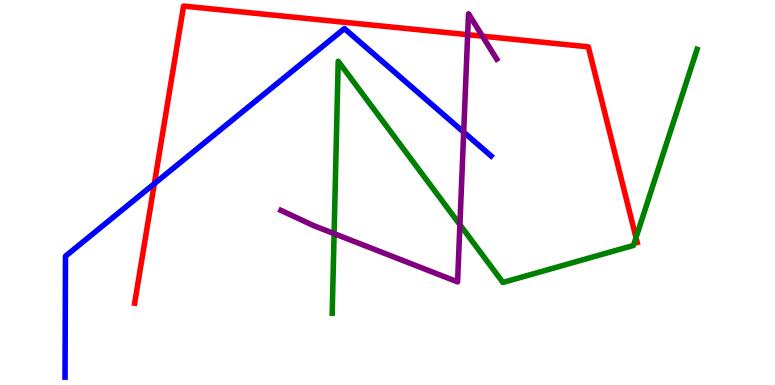[{'lines': ['blue', 'red'], 'intersections': [{'x': 1.99, 'y': 5.23}]}, {'lines': ['green', 'red'], 'intersections': [{'x': 8.21, 'y': 3.83}]}, {'lines': ['purple', 'red'], 'intersections': [{'x': 6.03, 'y': 9.1}, {'x': 6.23, 'y': 9.06}]}, {'lines': ['blue', 'green'], 'intersections': []}, {'lines': ['blue', 'purple'], 'intersections': [{'x': 5.98, 'y': 6.57}]}, {'lines': ['green', 'purple'], 'intersections': [{'x': 4.31, 'y': 3.93}, {'x': 5.93, 'y': 4.16}]}]